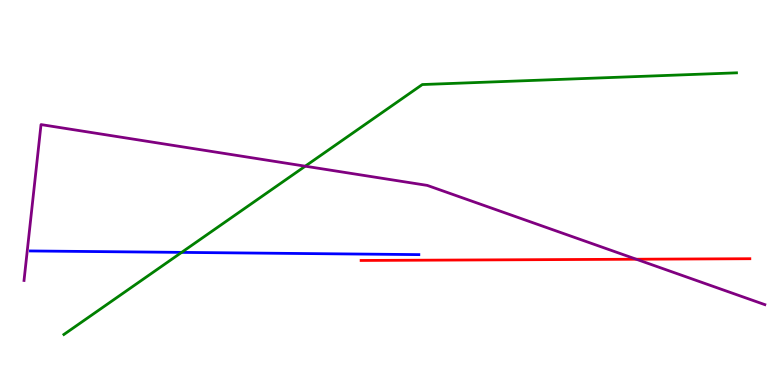[{'lines': ['blue', 'red'], 'intersections': []}, {'lines': ['green', 'red'], 'intersections': []}, {'lines': ['purple', 'red'], 'intersections': [{'x': 8.21, 'y': 3.27}]}, {'lines': ['blue', 'green'], 'intersections': [{'x': 2.34, 'y': 3.44}]}, {'lines': ['blue', 'purple'], 'intersections': []}, {'lines': ['green', 'purple'], 'intersections': [{'x': 3.94, 'y': 5.68}]}]